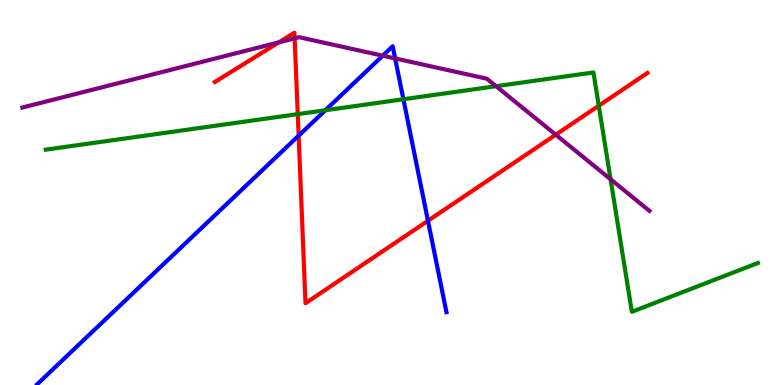[{'lines': ['blue', 'red'], 'intersections': [{'x': 3.85, 'y': 6.48}, {'x': 5.52, 'y': 4.27}]}, {'lines': ['green', 'red'], 'intersections': [{'x': 3.84, 'y': 7.04}, {'x': 7.73, 'y': 7.25}]}, {'lines': ['purple', 'red'], 'intersections': [{'x': 3.6, 'y': 8.9}, {'x': 3.8, 'y': 9.0}, {'x': 7.17, 'y': 6.5}]}, {'lines': ['blue', 'green'], 'intersections': [{'x': 4.2, 'y': 7.14}, {'x': 5.21, 'y': 7.42}]}, {'lines': ['blue', 'purple'], 'intersections': [{'x': 4.94, 'y': 8.55}, {'x': 5.1, 'y': 8.48}]}, {'lines': ['green', 'purple'], 'intersections': [{'x': 6.4, 'y': 7.76}, {'x': 7.88, 'y': 5.34}]}]